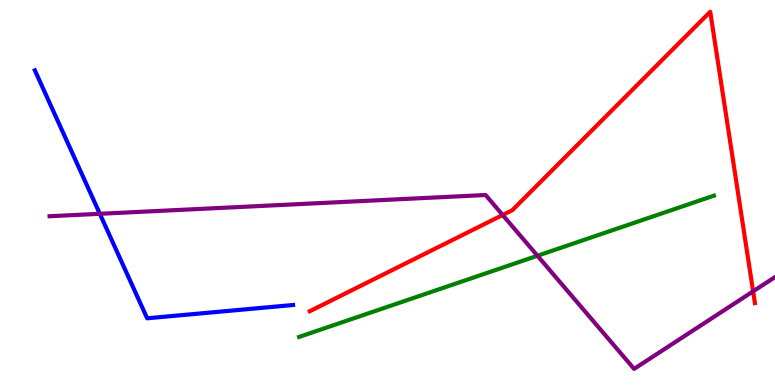[{'lines': ['blue', 'red'], 'intersections': []}, {'lines': ['green', 'red'], 'intersections': []}, {'lines': ['purple', 'red'], 'intersections': [{'x': 6.49, 'y': 4.42}, {'x': 9.72, 'y': 2.43}]}, {'lines': ['blue', 'green'], 'intersections': []}, {'lines': ['blue', 'purple'], 'intersections': [{'x': 1.29, 'y': 4.45}]}, {'lines': ['green', 'purple'], 'intersections': [{'x': 6.94, 'y': 3.36}]}]